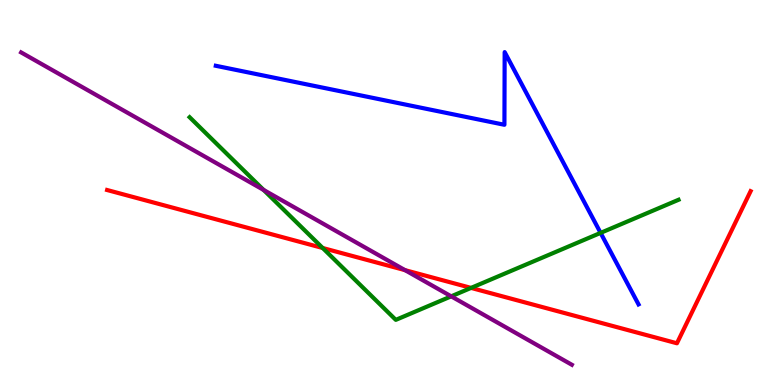[{'lines': ['blue', 'red'], 'intersections': []}, {'lines': ['green', 'red'], 'intersections': [{'x': 4.16, 'y': 3.56}, {'x': 6.08, 'y': 2.52}]}, {'lines': ['purple', 'red'], 'intersections': [{'x': 5.23, 'y': 2.98}]}, {'lines': ['blue', 'green'], 'intersections': [{'x': 7.75, 'y': 3.95}]}, {'lines': ['blue', 'purple'], 'intersections': []}, {'lines': ['green', 'purple'], 'intersections': [{'x': 3.4, 'y': 5.07}, {'x': 5.82, 'y': 2.3}]}]